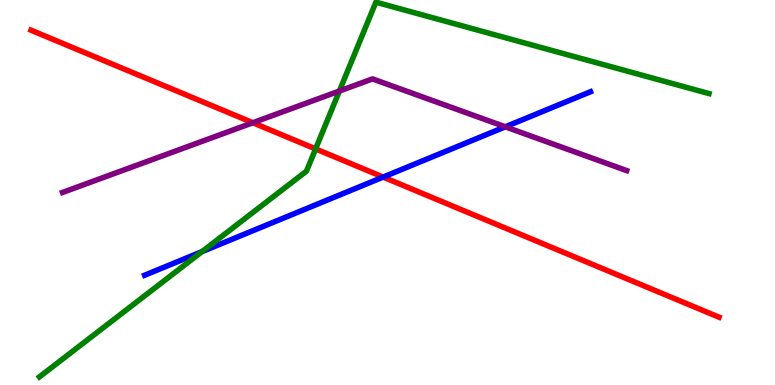[{'lines': ['blue', 'red'], 'intersections': [{'x': 4.94, 'y': 5.4}]}, {'lines': ['green', 'red'], 'intersections': [{'x': 4.07, 'y': 6.13}]}, {'lines': ['purple', 'red'], 'intersections': [{'x': 3.26, 'y': 6.81}]}, {'lines': ['blue', 'green'], 'intersections': [{'x': 2.61, 'y': 3.46}]}, {'lines': ['blue', 'purple'], 'intersections': [{'x': 6.52, 'y': 6.71}]}, {'lines': ['green', 'purple'], 'intersections': [{'x': 4.38, 'y': 7.64}]}]